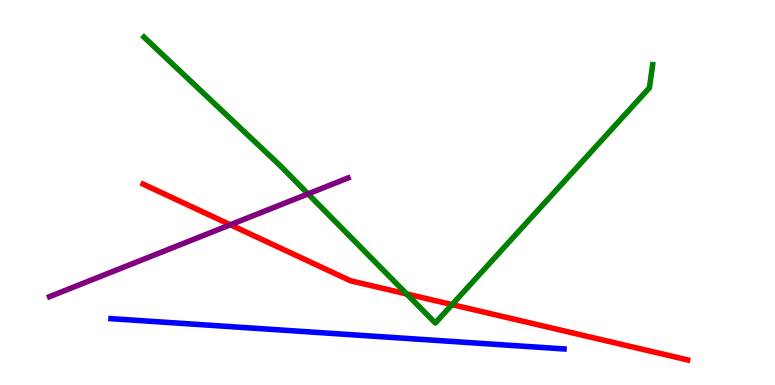[{'lines': ['blue', 'red'], 'intersections': []}, {'lines': ['green', 'red'], 'intersections': [{'x': 5.25, 'y': 2.36}, {'x': 5.83, 'y': 2.09}]}, {'lines': ['purple', 'red'], 'intersections': [{'x': 2.97, 'y': 4.16}]}, {'lines': ['blue', 'green'], 'intersections': []}, {'lines': ['blue', 'purple'], 'intersections': []}, {'lines': ['green', 'purple'], 'intersections': [{'x': 3.97, 'y': 4.96}]}]